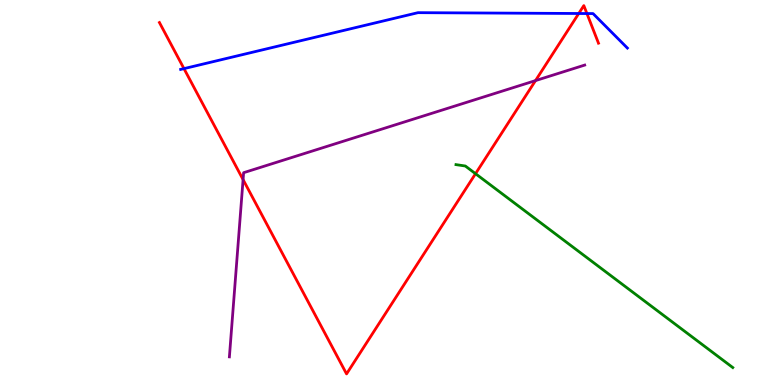[{'lines': ['blue', 'red'], 'intersections': [{'x': 2.37, 'y': 8.22}, {'x': 7.47, 'y': 9.65}, {'x': 7.57, 'y': 9.65}]}, {'lines': ['green', 'red'], 'intersections': [{'x': 6.14, 'y': 5.49}]}, {'lines': ['purple', 'red'], 'intersections': [{'x': 3.14, 'y': 5.34}, {'x': 6.91, 'y': 7.91}]}, {'lines': ['blue', 'green'], 'intersections': []}, {'lines': ['blue', 'purple'], 'intersections': []}, {'lines': ['green', 'purple'], 'intersections': []}]